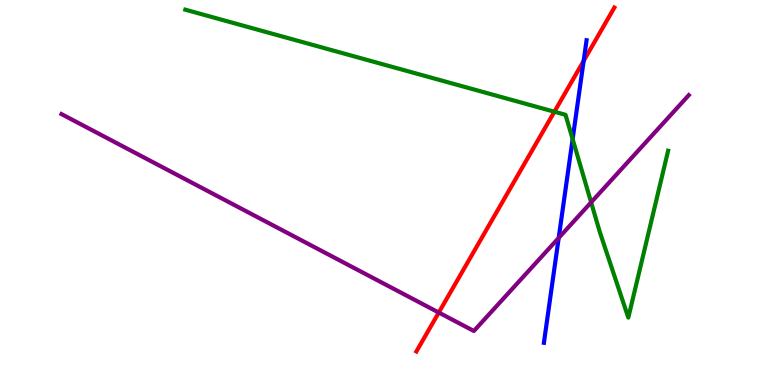[{'lines': ['blue', 'red'], 'intersections': [{'x': 7.53, 'y': 8.42}]}, {'lines': ['green', 'red'], 'intersections': [{'x': 7.15, 'y': 7.1}]}, {'lines': ['purple', 'red'], 'intersections': [{'x': 5.66, 'y': 1.88}]}, {'lines': ['blue', 'green'], 'intersections': [{'x': 7.39, 'y': 6.39}]}, {'lines': ['blue', 'purple'], 'intersections': [{'x': 7.21, 'y': 3.82}]}, {'lines': ['green', 'purple'], 'intersections': [{'x': 7.63, 'y': 4.74}]}]